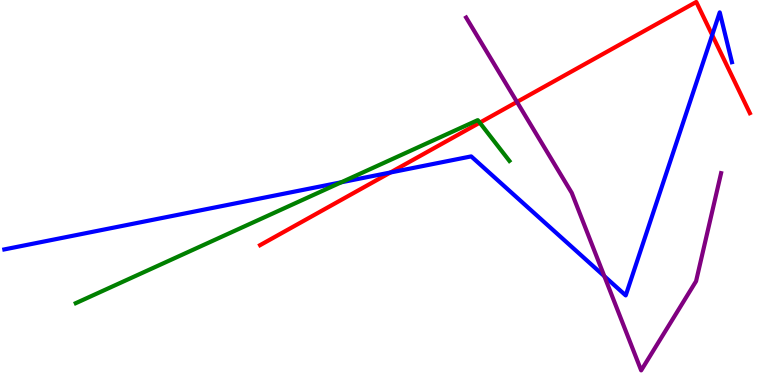[{'lines': ['blue', 'red'], 'intersections': [{'x': 5.04, 'y': 5.52}, {'x': 9.19, 'y': 9.09}]}, {'lines': ['green', 'red'], 'intersections': [{'x': 6.19, 'y': 6.81}]}, {'lines': ['purple', 'red'], 'intersections': [{'x': 6.67, 'y': 7.35}]}, {'lines': ['blue', 'green'], 'intersections': [{'x': 4.4, 'y': 5.27}]}, {'lines': ['blue', 'purple'], 'intersections': [{'x': 7.8, 'y': 2.83}]}, {'lines': ['green', 'purple'], 'intersections': []}]